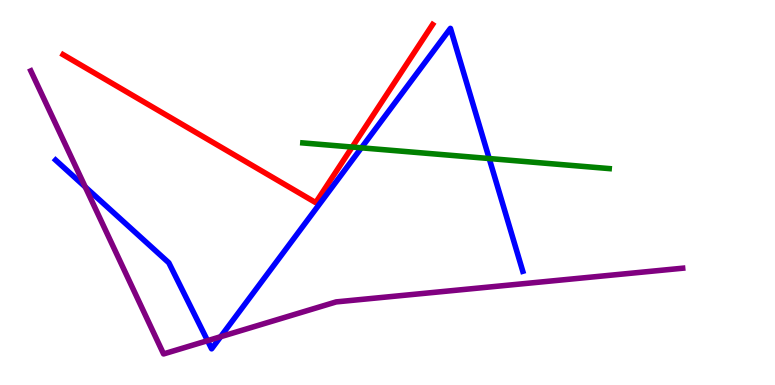[{'lines': ['blue', 'red'], 'intersections': []}, {'lines': ['green', 'red'], 'intersections': [{'x': 4.54, 'y': 6.18}]}, {'lines': ['purple', 'red'], 'intersections': []}, {'lines': ['blue', 'green'], 'intersections': [{'x': 4.66, 'y': 6.16}, {'x': 6.31, 'y': 5.88}]}, {'lines': ['blue', 'purple'], 'intersections': [{'x': 1.1, 'y': 5.14}, {'x': 2.68, 'y': 1.15}, {'x': 2.85, 'y': 1.25}]}, {'lines': ['green', 'purple'], 'intersections': []}]